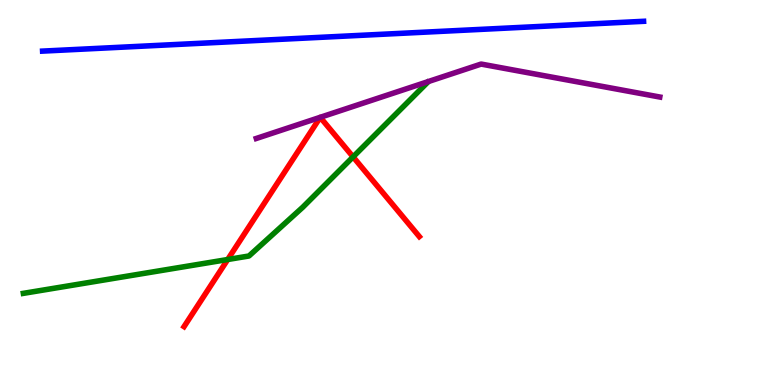[{'lines': ['blue', 'red'], 'intersections': []}, {'lines': ['green', 'red'], 'intersections': [{'x': 2.94, 'y': 3.26}, {'x': 4.56, 'y': 5.93}]}, {'lines': ['purple', 'red'], 'intersections': []}, {'lines': ['blue', 'green'], 'intersections': []}, {'lines': ['blue', 'purple'], 'intersections': []}, {'lines': ['green', 'purple'], 'intersections': []}]